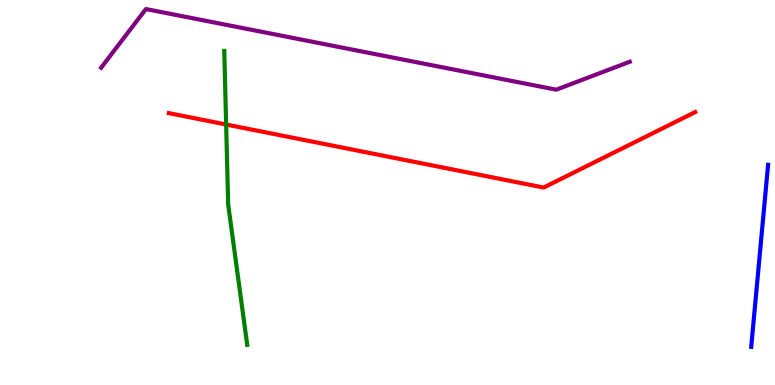[{'lines': ['blue', 'red'], 'intersections': []}, {'lines': ['green', 'red'], 'intersections': [{'x': 2.92, 'y': 6.77}]}, {'lines': ['purple', 'red'], 'intersections': []}, {'lines': ['blue', 'green'], 'intersections': []}, {'lines': ['blue', 'purple'], 'intersections': []}, {'lines': ['green', 'purple'], 'intersections': []}]